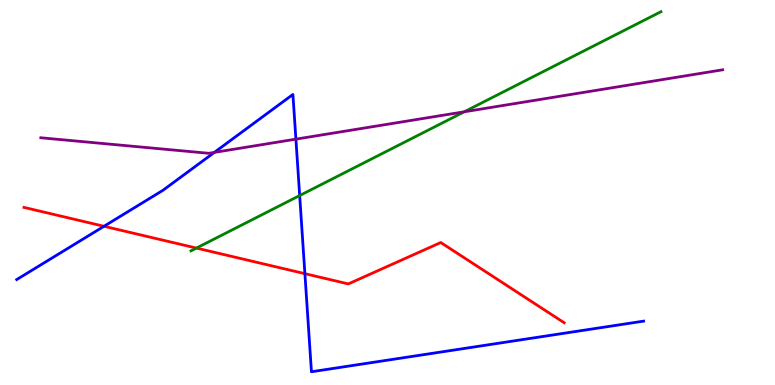[{'lines': ['blue', 'red'], 'intersections': [{'x': 1.34, 'y': 4.12}, {'x': 3.93, 'y': 2.89}]}, {'lines': ['green', 'red'], 'intersections': [{'x': 2.53, 'y': 3.56}]}, {'lines': ['purple', 'red'], 'intersections': []}, {'lines': ['blue', 'green'], 'intersections': [{'x': 3.87, 'y': 4.92}]}, {'lines': ['blue', 'purple'], 'intersections': [{'x': 2.77, 'y': 6.04}, {'x': 3.82, 'y': 6.39}]}, {'lines': ['green', 'purple'], 'intersections': [{'x': 5.99, 'y': 7.1}]}]